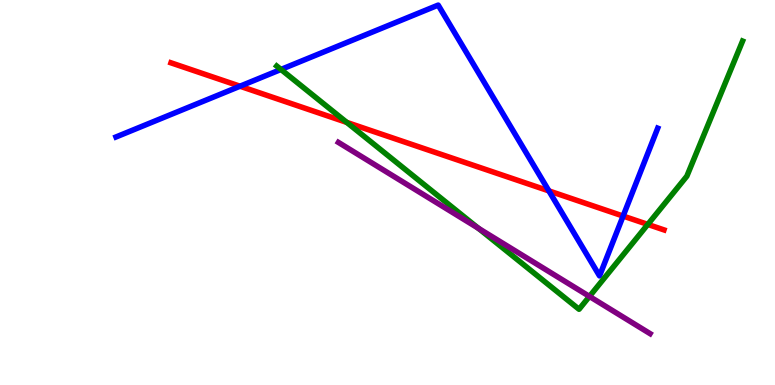[{'lines': ['blue', 'red'], 'intersections': [{'x': 3.1, 'y': 7.76}, {'x': 7.08, 'y': 5.04}, {'x': 8.04, 'y': 4.39}]}, {'lines': ['green', 'red'], 'intersections': [{'x': 4.47, 'y': 6.82}, {'x': 8.36, 'y': 4.17}]}, {'lines': ['purple', 'red'], 'intersections': []}, {'lines': ['blue', 'green'], 'intersections': [{'x': 3.63, 'y': 8.2}]}, {'lines': ['blue', 'purple'], 'intersections': []}, {'lines': ['green', 'purple'], 'intersections': [{'x': 6.17, 'y': 4.07}, {'x': 7.61, 'y': 2.3}]}]